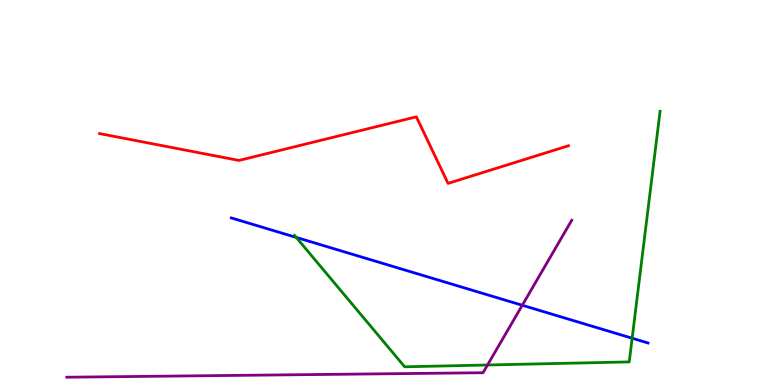[{'lines': ['blue', 'red'], 'intersections': []}, {'lines': ['green', 'red'], 'intersections': []}, {'lines': ['purple', 'red'], 'intersections': []}, {'lines': ['blue', 'green'], 'intersections': [{'x': 3.82, 'y': 3.83}, {'x': 8.16, 'y': 1.21}]}, {'lines': ['blue', 'purple'], 'intersections': [{'x': 6.74, 'y': 2.07}]}, {'lines': ['green', 'purple'], 'intersections': [{'x': 6.29, 'y': 0.52}]}]